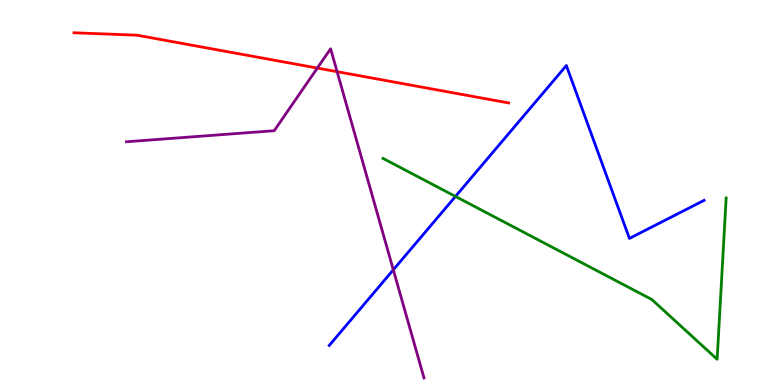[{'lines': ['blue', 'red'], 'intersections': []}, {'lines': ['green', 'red'], 'intersections': []}, {'lines': ['purple', 'red'], 'intersections': [{'x': 4.09, 'y': 8.23}, {'x': 4.35, 'y': 8.14}]}, {'lines': ['blue', 'green'], 'intersections': [{'x': 5.88, 'y': 4.9}]}, {'lines': ['blue', 'purple'], 'intersections': [{'x': 5.08, 'y': 2.99}]}, {'lines': ['green', 'purple'], 'intersections': []}]